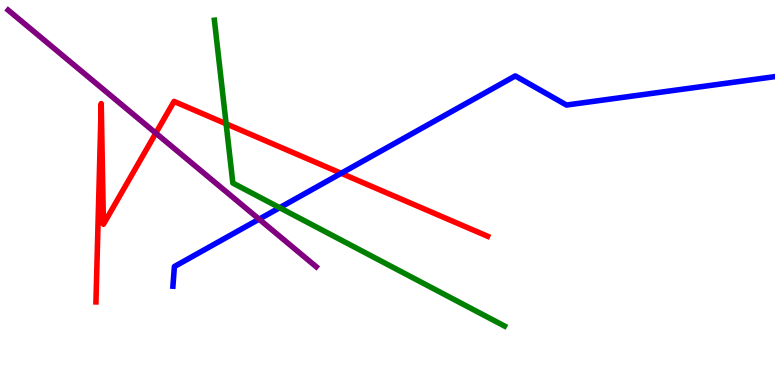[{'lines': ['blue', 'red'], 'intersections': [{'x': 4.4, 'y': 5.5}]}, {'lines': ['green', 'red'], 'intersections': [{'x': 2.92, 'y': 6.78}]}, {'lines': ['purple', 'red'], 'intersections': [{'x': 2.01, 'y': 6.54}]}, {'lines': ['blue', 'green'], 'intersections': [{'x': 3.61, 'y': 4.61}]}, {'lines': ['blue', 'purple'], 'intersections': [{'x': 3.34, 'y': 4.31}]}, {'lines': ['green', 'purple'], 'intersections': []}]